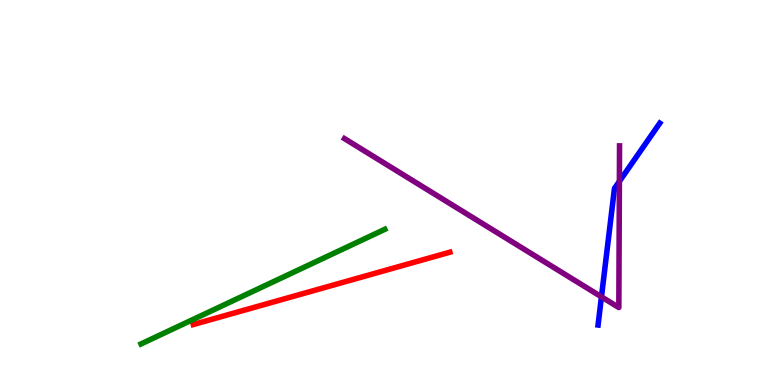[{'lines': ['blue', 'red'], 'intersections': []}, {'lines': ['green', 'red'], 'intersections': []}, {'lines': ['purple', 'red'], 'intersections': []}, {'lines': ['blue', 'green'], 'intersections': []}, {'lines': ['blue', 'purple'], 'intersections': [{'x': 7.76, 'y': 2.29}, {'x': 7.99, 'y': 5.29}]}, {'lines': ['green', 'purple'], 'intersections': []}]